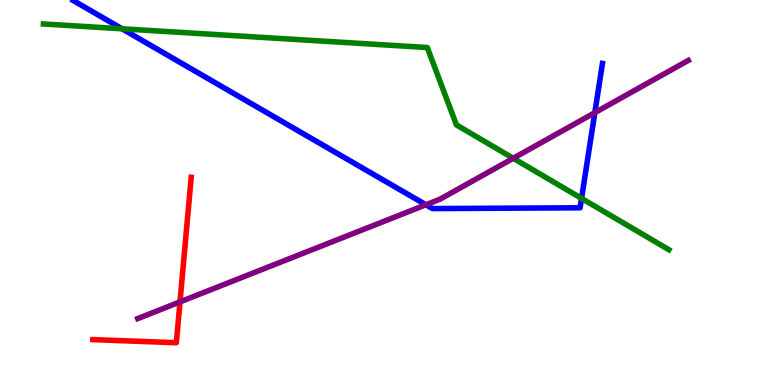[{'lines': ['blue', 'red'], 'intersections': []}, {'lines': ['green', 'red'], 'intersections': []}, {'lines': ['purple', 'red'], 'intersections': [{'x': 2.32, 'y': 2.16}]}, {'lines': ['blue', 'green'], 'intersections': [{'x': 1.57, 'y': 9.25}, {'x': 7.5, 'y': 4.85}]}, {'lines': ['blue', 'purple'], 'intersections': [{'x': 5.5, 'y': 4.68}, {'x': 7.68, 'y': 7.07}]}, {'lines': ['green', 'purple'], 'intersections': [{'x': 6.62, 'y': 5.89}]}]